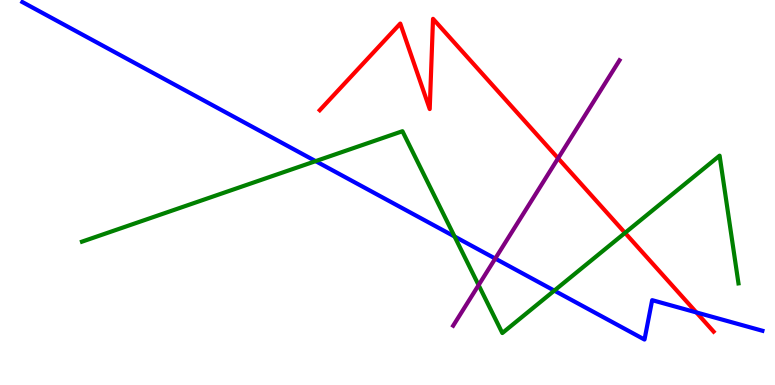[{'lines': ['blue', 'red'], 'intersections': [{'x': 8.99, 'y': 1.88}]}, {'lines': ['green', 'red'], 'intersections': [{'x': 8.06, 'y': 3.95}]}, {'lines': ['purple', 'red'], 'intersections': [{'x': 7.2, 'y': 5.89}]}, {'lines': ['blue', 'green'], 'intersections': [{'x': 4.07, 'y': 5.81}, {'x': 5.87, 'y': 3.86}, {'x': 7.15, 'y': 2.45}]}, {'lines': ['blue', 'purple'], 'intersections': [{'x': 6.39, 'y': 3.28}]}, {'lines': ['green', 'purple'], 'intersections': [{'x': 6.18, 'y': 2.59}]}]